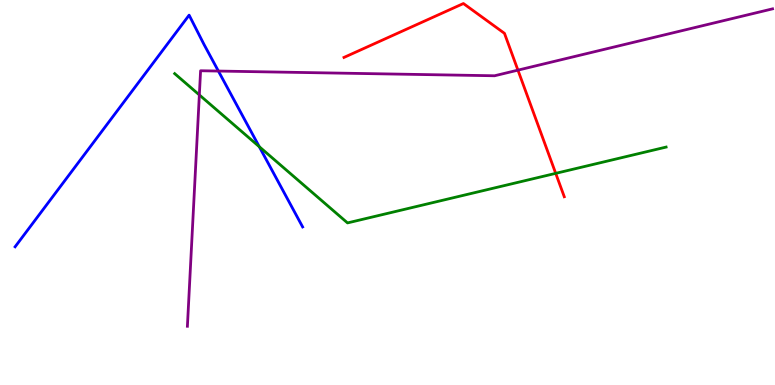[{'lines': ['blue', 'red'], 'intersections': []}, {'lines': ['green', 'red'], 'intersections': [{'x': 7.17, 'y': 5.5}]}, {'lines': ['purple', 'red'], 'intersections': [{'x': 6.68, 'y': 8.18}]}, {'lines': ['blue', 'green'], 'intersections': [{'x': 3.35, 'y': 6.19}]}, {'lines': ['blue', 'purple'], 'intersections': [{'x': 2.82, 'y': 8.15}]}, {'lines': ['green', 'purple'], 'intersections': [{'x': 2.57, 'y': 7.53}]}]